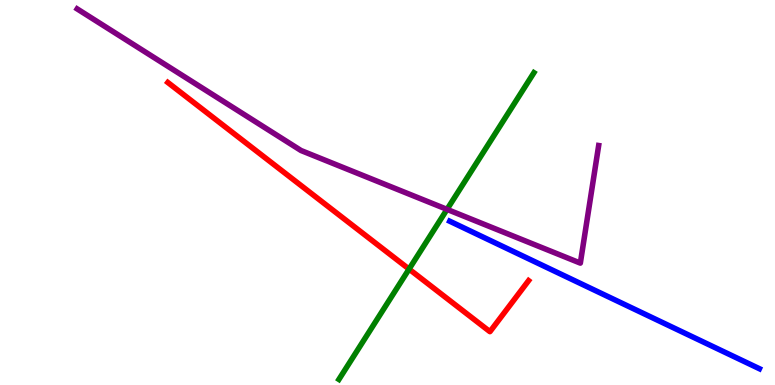[{'lines': ['blue', 'red'], 'intersections': []}, {'lines': ['green', 'red'], 'intersections': [{'x': 5.28, 'y': 3.01}]}, {'lines': ['purple', 'red'], 'intersections': []}, {'lines': ['blue', 'green'], 'intersections': []}, {'lines': ['blue', 'purple'], 'intersections': []}, {'lines': ['green', 'purple'], 'intersections': [{'x': 5.77, 'y': 4.56}]}]